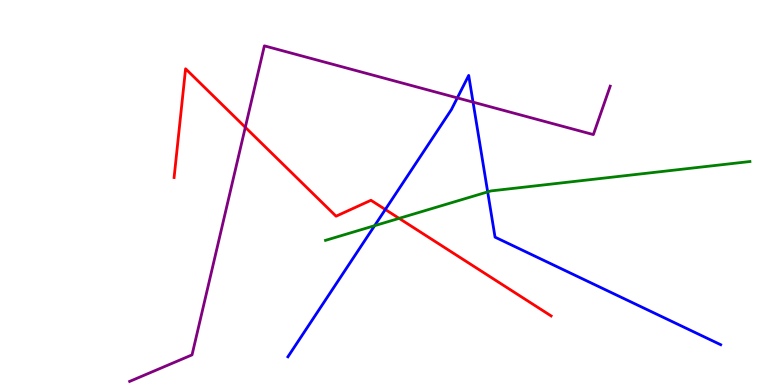[{'lines': ['blue', 'red'], 'intersections': [{'x': 4.97, 'y': 4.56}]}, {'lines': ['green', 'red'], 'intersections': [{'x': 5.15, 'y': 4.33}]}, {'lines': ['purple', 'red'], 'intersections': [{'x': 3.17, 'y': 6.69}]}, {'lines': ['blue', 'green'], 'intersections': [{'x': 4.83, 'y': 4.14}, {'x': 6.29, 'y': 5.02}]}, {'lines': ['blue', 'purple'], 'intersections': [{'x': 5.9, 'y': 7.46}, {'x': 6.1, 'y': 7.35}]}, {'lines': ['green', 'purple'], 'intersections': []}]